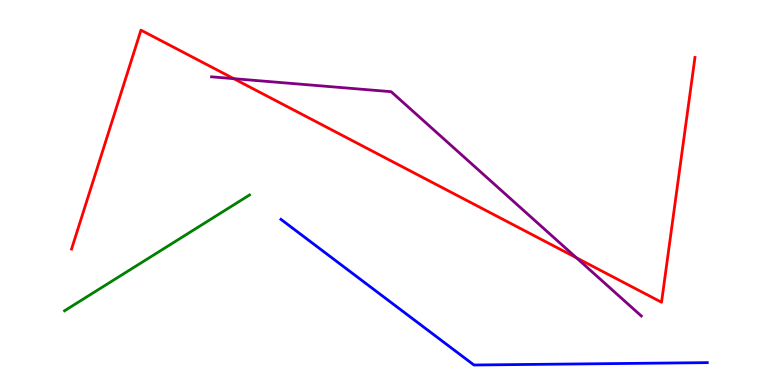[{'lines': ['blue', 'red'], 'intersections': []}, {'lines': ['green', 'red'], 'intersections': []}, {'lines': ['purple', 'red'], 'intersections': [{'x': 3.02, 'y': 7.96}, {'x': 7.44, 'y': 3.31}]}, {'lines': ['blue', 'green'], 'intersections': []}, {'lines': ['blue', 'purple'], 'intersections': []}, {'lines': ['green', 'purple'], 'intersections': []}]